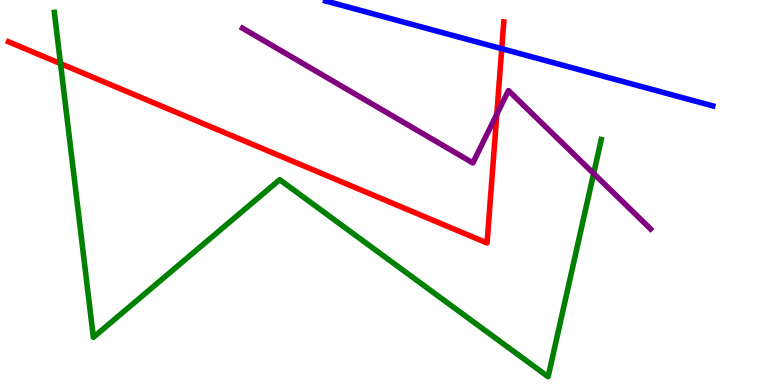[{'lines': ['blue', 'red'], 'intersections': [{'x': 6.47, 'y': 8.74}]}, {'lines': ['green', 'red'], 'intersections': [{'x': 0.781, 'y': 8.35}]}, {'lines': ['purple', 'red'], 'intersections': [{'x': 6.41, 'y': 7.03}]}, {'lines': ['blue', 'green'], 'intersections': []}, {'lines': ['blue', 'purple'], 'intersections': []}, {'lines': ['green', 'purple'], 'intersections': [{'x': 7.66, 'y': 5.49}]}]